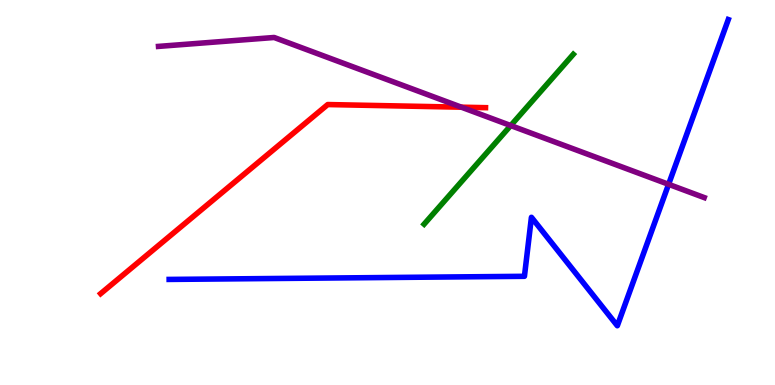[{'lines': ['blue', 'red'], 'intersections': []}, {'lines': ['green', 'red'], 'intersections': []}, {'lines': ['purple', 'red'], 'intersections': [{'x': 5.95, 'y': 7.22}]}, {'lines': ['blue', 'green'], 'intersections': []}, {'lines': ['blue', 'purple'], 'intersections': [{'x': 8.63, 'y': 5.21}]}, {'lines': ['green', 'purple'], 'intersections': [{'x': 6.59, 'y': 6.74}]}]